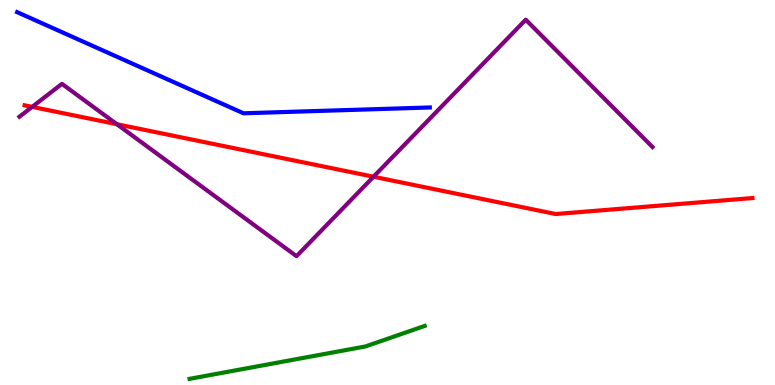[{'lines': ['blue', 'red'], 'intersections': []}, {'lines': ['green', 'red'], 'intersections': []}, {'lines': ['purple', 'red'], 'intersections': [{'x': 0.415, 'y': 7.22}, {'x': 1.51, 'y': 6.77}, {'x': 4.82, 'y': 5.41}]}, {'lines': ['blue', 'green'], 'intersections': []}, {'lines': ['blue', 'purple'], 'intersections': []}, {'lines': ['green', 'purple'], 'intersections': []}]